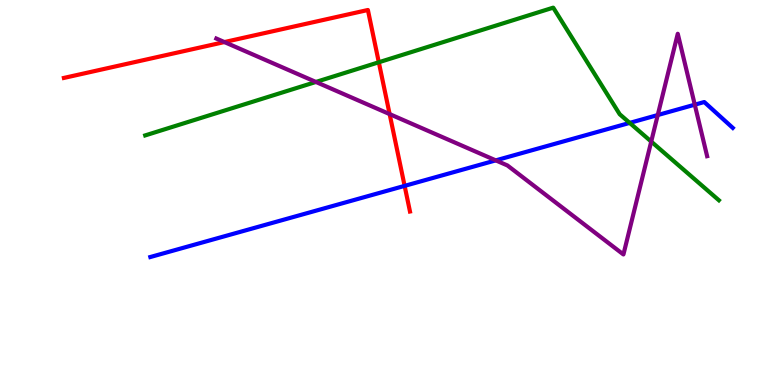[{'lines': ['blue', 'red'], 'intersections': [{'x': 5.22, 'y': 5.17}]}, {'lines': ['green', 'red'], 'intersections': [{'x': 4.89, 'y': 8.38}]}, {'lines': ['purple', 'red'], 'intersections': [{'x': 2.9, 'y': 8.91}, {'x': 5.03, 'y': 7.04}]}, {'lines': ['blue', 'green'], 'intersections': [{'x': 8.12, 'y': 6.81}]}, {'lines': ['blue', 'purple'], 'intersections': [{'x': 6.4, 'y': 5.83}, {'x': 8.49, 'y': 7.01}, {'x': 8.96, 'y': 7.28}]}, {'lines': ['green', 'purple'], 'intersections': [{'x': 4.08, 'y': 7.87}, {'x': 8.4, 'y': 6.32}]}]